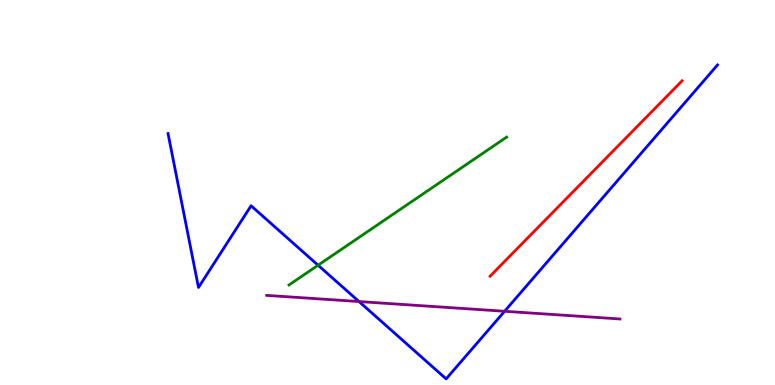[{'lines': ['blue', 'red'], 'intersections': []}, {'lines': ['green', 'red'], 'intersections': []}, {'lines': ['purple', 'red'], 'intersections': []}, {'lines': ['blue', 'green'], 'intersections': [{'x': 4.1, 'y': 3.11}]}, {'lines': ['blue', 'purple'], 'intersections': [{'x': 4.63, 'y': 2.17}, {'x': 6.51, 'y': 1.92}]}, {'lines': ['green', 'purple'], 'intersections': []}]